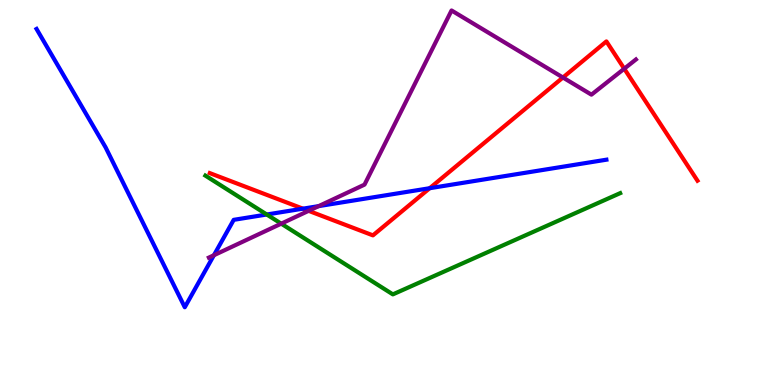[{'lines': ['blue', 'red'], 'intersections': [{'x': 3.91, 'y': 4.58}, {'x': 5.54, 'y': 5.11}]}, {'lines': ['green', 'red'], 'intersections': []}, {'lines': ['purple', 'red'], 'intersections': [{'x': 3.98, 'y': 4.52}, {'x': 7.26, 'y': 7.99}, {'x': 8.05, 'y': 8.22}]}, {'lines': ['blue', 'green'], 'intersections': [{'x': 3.44, 'y': 4.43}]}, {'lines': ['blue', 'purple'], 'intersections': [{'x': 2.76, 'y': 3.37}, {'x': 4.11, 'y': 4.65}]}, {'lines': ['green', 'purple'], 'intersections': [{'x': 3.63, 'y': 4.19}]}]